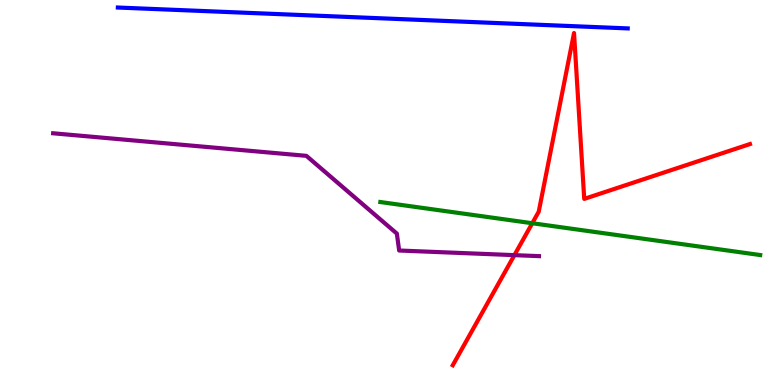[{'lines': ['blue', 'red'], 'intersections': []}, {'lines': ['green', 'red'], 'intersections': [{'x': 6.87, 'y': 4.2}]}, {'lines': ['purple', 'red'], 'intersections': [{'x': 6.64, 'y': 3.37}]}, {'lines': ['blue', 'green'], 'intersections': []}, {'lines': ['blue', 'purple'], 'intersections': []}, {'lines': ['green', 'purple'], 'intersections': []}]